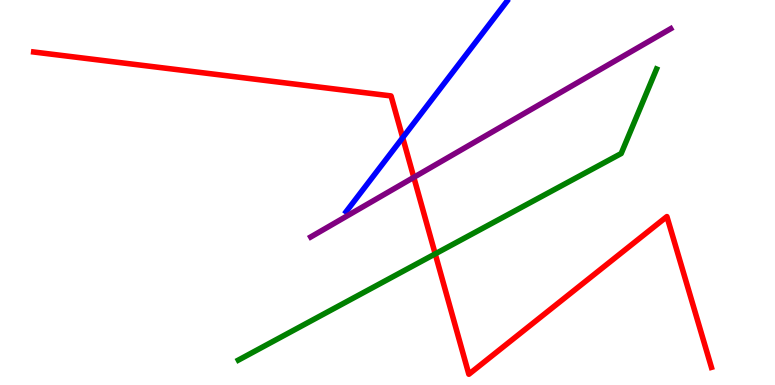[{'lines': ['blue', 'red'], 'intersections': [{'x': 5.2, 'y': 6.42}]}, {'lines': ['green', 'red'], 'intersections': [{'x': 5.62, 'y': 3.41}]}, {'lines': ['purple', 'red'], 'intersections': [{'x': 5.34, 'y': 5.39}]}, {'lines': ['blue', 'green'], 'intersections': []}, {'lines': ['blue', 'purple'], 'intersections': []}, {'lines': ['green', 'purple'], 'intersections': []}]